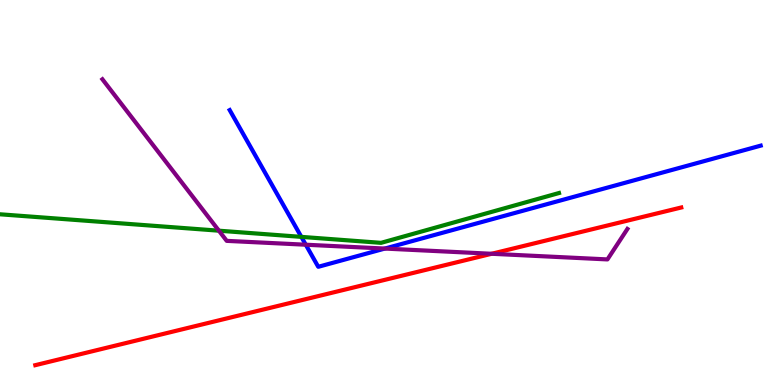[{'lines': ['blue', 'red'], 'intersections': []}, {'lines': ['green', 'red'], 'intersections': []}, {'lines': ['purple', 'red'], 'intersections': [{'x': 6.34, 'y': 3.41}]}, {'lines': ['blue', 'green'], 'intersections': [{'x': 3.89, 'y': 3.85}]}, {'lines': ['blue', 'purple'], 'intersections': [{'x': 3.95, 'y': 3.64}, {'x': 4.97, 'y': 3.54}]}, {'lines': ['green', 'purple'], 'intersections': [{'x': 2.82, 'y': 4.01}]}]